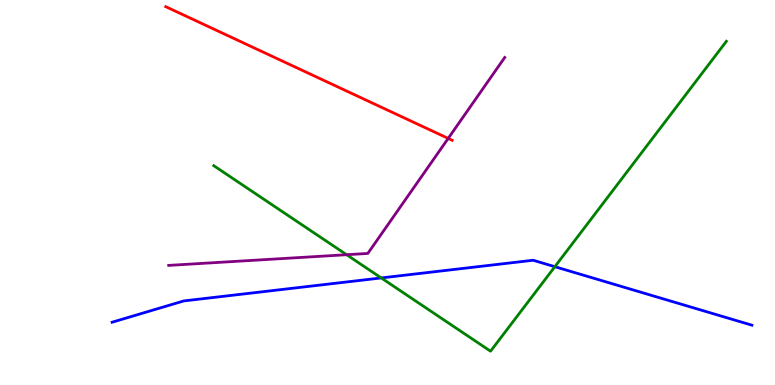[{'lines': ['blue', 'red'], 'intersections': []}, {'lines': ['green', 'red'], 'intersections': []}, {'lines': ['purple', 'red'], 'intersections': [{'x': 5.78, 'y': 6.41}]}, {'lines': ['blue', 'green'], 'intersections': [{'x': 4.92, 'y': 2.78}, {'x': 7.16, 'y': 3.07}]}, {'lines': ['blue', 'purple'], 'intersections': []}, {'lines': ['green', 'purple'], 'intersections': [{'x': 4.47, 'y': 3.38}]}]